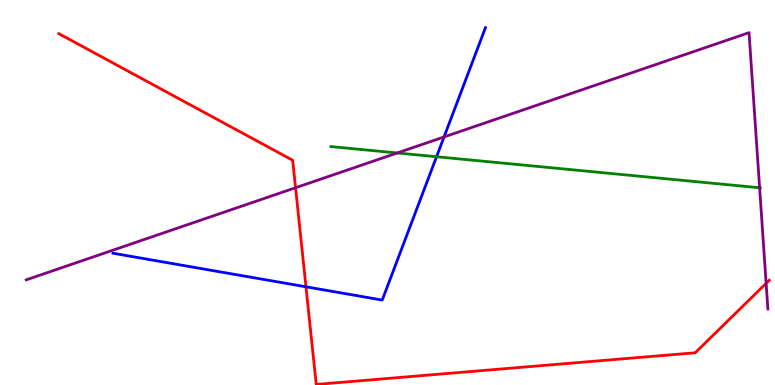[{'lines': ['blue', 'red'], 'intersections': [{'x': 3.95, 'y': 2.55}]}, {'lines': ['green', 'red'], 'intersections': []}, {'lines': ['purple', 'red'], 'intersections': [{'x': 3.81, 'y': 5.12}, {'x': 9.89, 'y': 2.64}]}, {'lines': ['blue', 'green'], 'intersections': [{'x': 5.63, 'y': 5.93}]}, {'lines': ['blue', 'purple'], 'intersections': [{'x': 5.73, 'y': 6.44}]}, {'lines': ['green', 'purple'], 'intersections': [{'x': 5.13, 'y': 6.03}, {'x': 9.8, 'y': 5.12}]}]